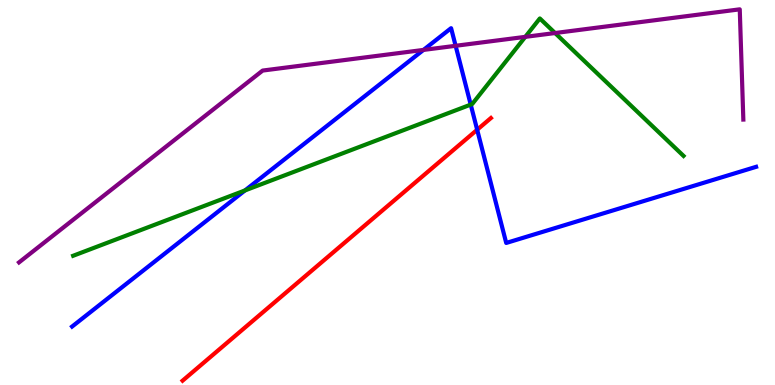[{'lines': ['blue', 'red'], 'intersections': [{'x': 6.16, 'y': 6.63}]}, {'lines': ['green', 'red'], 'intersections': []}, {'lines': ['purple', 'red'], 'intersections': []}, {'lines': ['blue', 'green'], 'intersections': [{'x': 3.16, 'y': 5.05}, {'x': 6.07, 'y': 7.28}]}, {'lines': ['blue', 'purple'], 'intersections': [{'x': 5.46, 'y': 8.7}, {'x': 5.88, 'y': 8.81}]}, {'lines': ['green', 'purple'], 'intersections': [{'x': 6.78, 'y': 9.04}, {'x': 7.16, 'y': 9.14}]}]